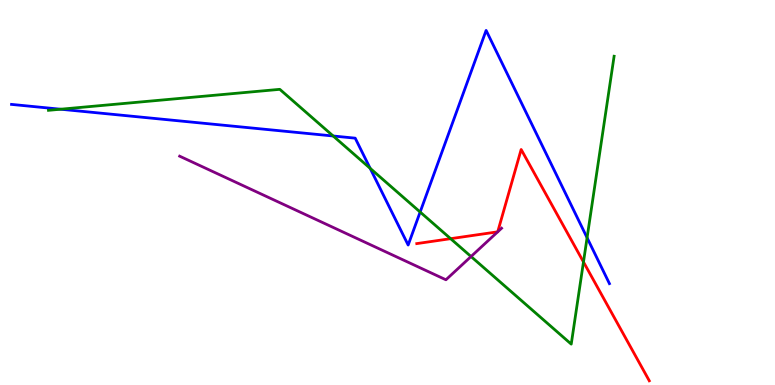[{'lines': ['blue', 'red'], 'intersections': []}, {'lines': ['green', 'red'], 'intersections': [{'x': 5.81, 'y': 3.8}, {'x': 7.53, 'y': 3.2}]}, {'lines': ['purple', 'red'], 'intersections': [{'x': 6.42, 'y': 3.98}, {'x': 6.42, 'y': 3.98}]}, {'lines': ['blue', 'green'], 'intersections': [{'x': 0.782, 'y': 7.16}, {'x': 4.3, 'y': 6.47}, {'x': 4.78, 'y': 5.63}, {'x': 5.42, 'y': 4.49}, {'x': 7.58, 'y': 3.83}]}, {'lines': ['blue', 'purple'], 'intersections': []}, {'lines': ['green', 'purple'], 'intersections': [{'x': 6.08, 'y': 3.34}]}]